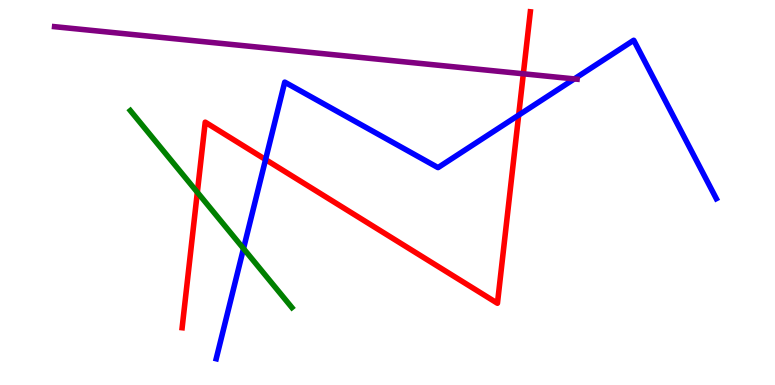[{'lines': ['blue', 'red'], 'intersections': [{'x': 3.43, 'y': 5.86}, {'x': 6.69, 'y': 7.01}]}, {'lines': ['green', 'red'], 'intersections': [{'x': 2.55, 'y': 5.01}]}, {'lines': ['purple', 'red'], 'intersections': [{'x': 6.75, 'y': 8.08}]}, {'lines': ['blue', 'green'], 'intersections': [{'x': 3.14, 'y': 3.54}]}, {'lines': ['blue', 'purple'], 'intersections': [{'x': 7.41, 'y': 7.95}]}, {'lines': ['green', 'purple'], 'intersections': []}]